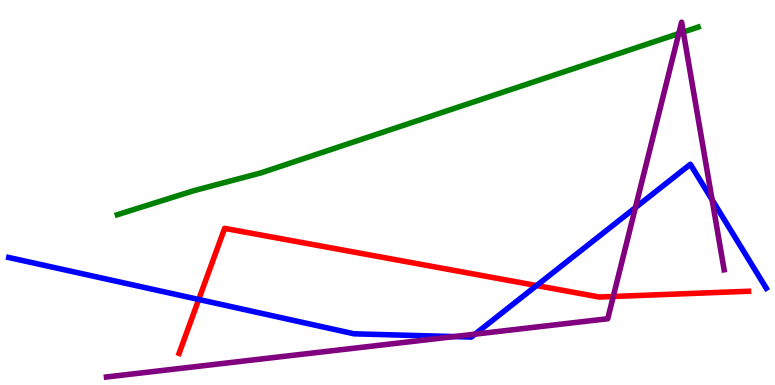[{'lines': ['blue', 'red'], 'intersections': [{'x': 2.56, 'y': 2.22}, {'x': 6.92, 'y': 2.58}]}, {'lines': ['green', 'red'], 'intersections': []}, {'lines': ['purple', 'red'], 'intersections': [{'x': 7.91, 'y': 2.3}]}, {'lines': ['blue', 'green'], 'intersections': []}, {'lines': ['blue', 'purple'], 'intersections': [{'x': 5.86, 'y': 1.26}, {'x': 6.13, 'y': 1.32}, {'x': 8.2, 'y': 4.61}, {'x': 9.19, 'y': 4.81}]}, {'lines': ['green', 'purple'], 'intersections': [{'x': 8.76, 'y': 9.13}, {'x': 8.82, 'y': 9.17}]}]